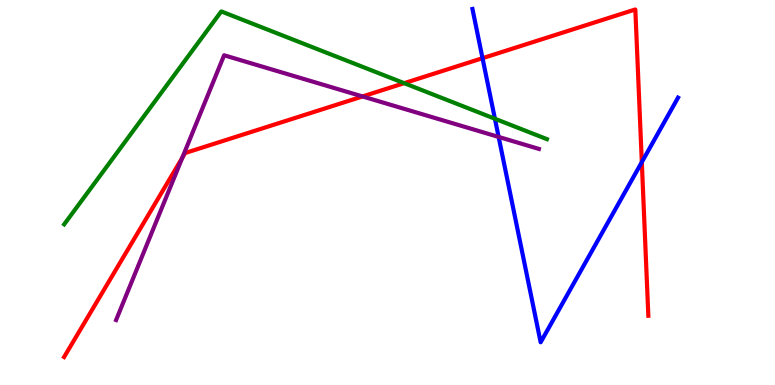[{'lines': ['blue', 'red'], 'intersections': [{'x': 6.23, 'y': 8.49}, {'x': 8.28, 'y': 5.79}]}, {'lines': ['green', 'red'], 'intersections': [{'x': 5.22, 'y': 7.84}]}, {'lines': ['purple', 'red'], 'intersections': [{'x': 2.35, 'y': 5.9}, {'x': 4.68, 'y': 7.49}]}, {'lines': ['blue', 'green'], 'intersections': [{'x': 6.39, 'y': 6.92}]}, {'lines': ['blue', 'purple'], 'intersections': [{'x': 6.43, 'y': 6.44}]}, {'lines': ['green', 'purple'], 'intersections': []}]